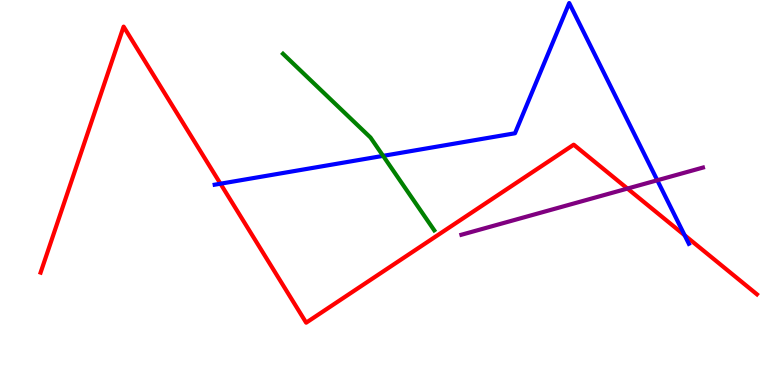[{'lines': ['blue', 'red'], 'intersections': [{'x': 2.84, 'y': 5.23}, {'x': 8.83, 'y': 3.89}]}, {'lines': ['green', 'red'], 'intersections': []}, {'lines': ['purple', 'red'], 'intersections': [{'x': 8.1, 'y': 5.1}]}, {'lines': ['blue', 'green'], 'intersections': [{'x': 4.94, 'y': 5.95}]}, {'lines': ['blue', 'purple'], 'intersections': [{'x': 8.48, 'y': 5.32}]}, {'lines': ['green', 'purple'], 'intersections': []}]